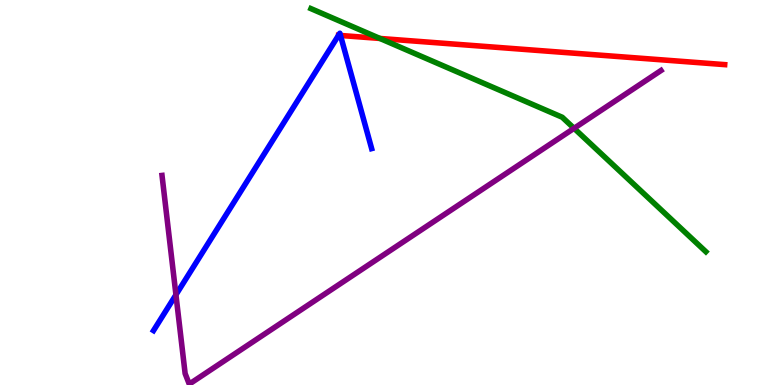[{'lines': ['blue', 'red'], 'intersections': [{'x': 4.37, 'y': 9.08}, {'x': 4.39, 'y': 9.08}]}, {'lines': ['green', 'red'], 'intersections': [{'x': 4.9, 'y': 9.0}]}, {'lines': ['purple', 'red'], 'intersections': []}, {'lines': ['blue', 'green'], 'intersections': []}, {'lines': ['blue', 'purple'], 'intersections': [{'x': 2.27, 'y': 2.34}]}, {'lines': ['green', 'purple'], 'intersections': [{'x': 7.41, 'y': 6.67}]}]